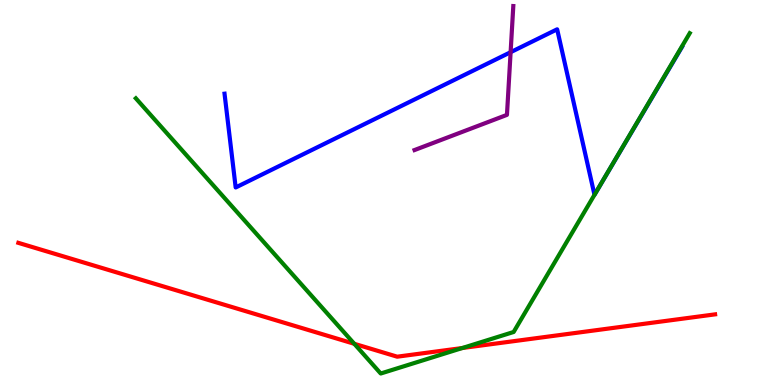[{'lines': ['blue', 'red'], 'intersections': []}, {'lines': ['green', 'red'], 'intersections': [{'x': 4.57, 'y': 1.07}, {'x': 5.97, 'y': 0.961}]}, {'lines': ['purple', 'red'], 'intersections': []}, {'lines': ['blue', 'green'], 'intersections': [{'x': 7.67, 'y': 4.94}]}, {'lines': ['blue', 'purple'], 'intersections': [{'x': 6.59, 'y': 8.64}]}, {'lines': ['green', 'purple'], 'intersections': []}]